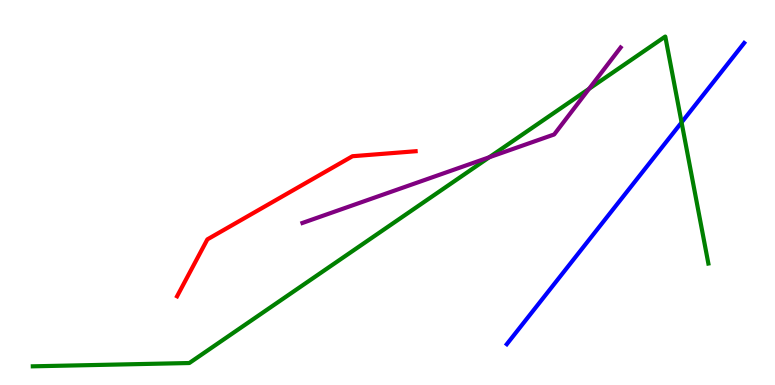[{'lines': ['blue', 'red'], 'intersections': []}, {'lines': ['green', 'red'], 'intersections': []}, {'lines': ['purple', 'red'], 'intersections': []}, {'lines': ['blue', 'green'], 'intersections': [{'x': 8.79, 'y': 6.82}]}, {'lines': ['blue', 'purple'], 'intersections': []}, {'lines': ['green', 'purple'], 'intersections': [{'x': 6.31, 'y': 5.91}, {'x': 7.6, 'y': 7.69}]}]